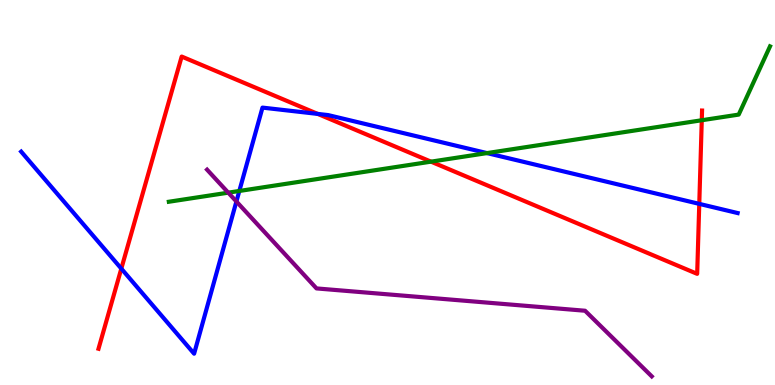[{'lines': ['blue', 'red'], 'intersections': [{'x': 1.57, 'y': 3.02}, {'x': 4.1, 'y': 7.04}, {'x': 9.02, 'y': 4.7}]}, {'lines': ['green', 'red'], 'intersections': [{'x': 5.56, 'y': 5.8}, {'x': 9.06, 'y': 6.88}]}, {'lines': ['purple', 'red'], 'intersections': []}, {'lines': ['blue', 'green'], 'intersections': [{'x': 3.09, 'y': 5.04}, {'x': 6.28, 'y': 6.02}]}, {'lines': ['blue', 'purple'], 'intersections': [{'x': 3.05, 'y': 4.77}]}, {'lines': ['green', 'purple'], 'intersections': [{'x': 2.95, 'y': 5.0}]}]